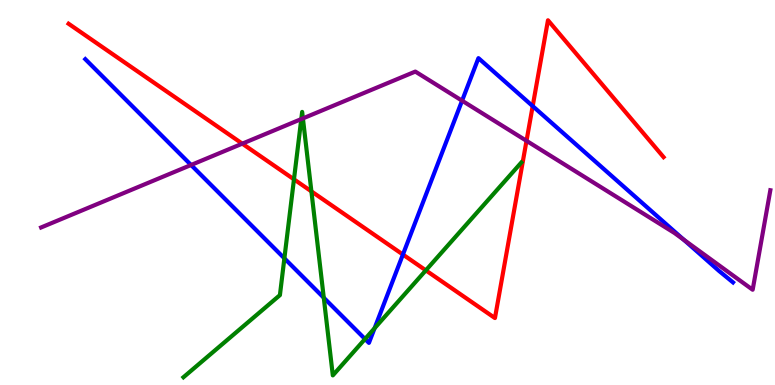[{'lines': ['blue', 'red'], 'intersections': [{'x': 5.2, 'y': 3.39}, {'x': 6.87, 'y': 7.24}]}, {'lines': ['green', 'red'], 'intersections': [{'x': 3.79, 'y': 5.34}, {'x': 4.02, 'y': 5.03}, {'x': 5.49, 'y': 2.98}]}, {'lines': ['purple', 'red'], 'intersections': [{'x': 3.13, 'y': 6.27}, {'x': 6.79, 'y': 6.34}]}, {'lines': ['blue', 'green'], 'intersections': [{'x': 3.67, 'y': 3.29}, {'x': 4.18, 'y': 2.27}, {'x': 4.71, 'y': 1.19}, {'x': 4.83, 'y': 1.47}]}, {'lines': ['blue', 'purple'], 'intersections': [{'x': 2.47, 'y': 5.71}, {'x': 5.96, 'y': 7.38}, {'x': 8.82, 'y': 3.77}]}, {'lines': ['green', 'purple'], 'intersections': [{'x': 3.89, 'y': 6.91}, {'x': 3.91, 'y': 6.92}]}]